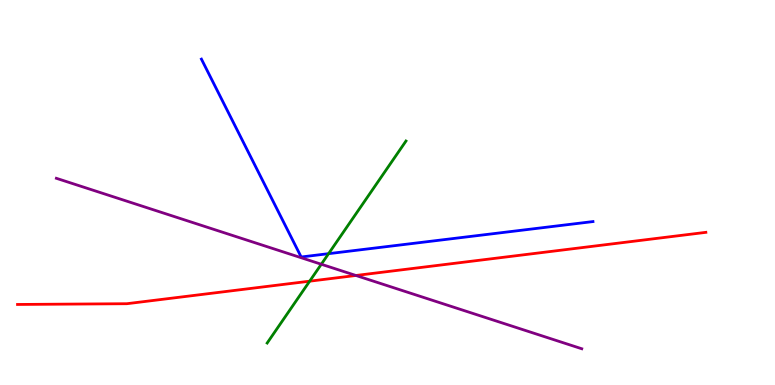[{'lines': ['blue', 'red'], 'intersections': []}, {'lines': ['green', 'red'], 'intersections': [{'x': 4.0, 'y': 2.7}]}, {'lines': ['purple', 'red'], 'intersections': [{'x': 4.59, 'y': 2.84}]}, {'lines': ['blue', 'green'], 'intersections': [{'x': 4.24, 'y': 3.41}]}, {'lines': ['blue', 'purple'], 'intersections': []}, {'lines': ['green', 'purple'], 'intersections': [{'x': 4.15, 'y': 3.14}]}]